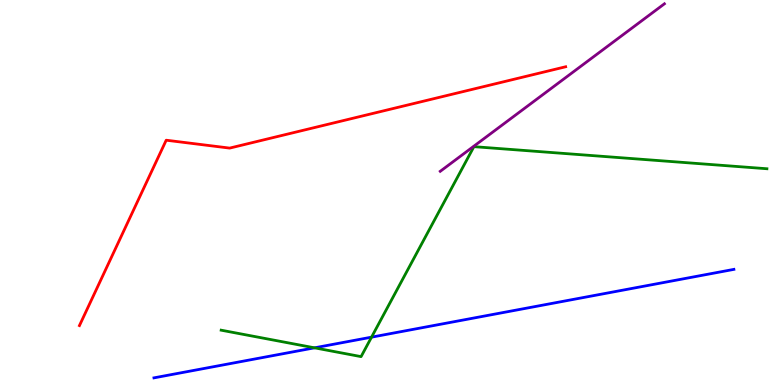[{'lines': ['blue', 'red'], 'intersections': []}, {'lines': ['green', 'red'], 'intersections': []}, {'lines': ['purple', 'red'], 'intersections': []}, {'lines': ['blue', 'green'], 'intersections': [{'x': 4.06, 'y': 0.966}, {'x': 4.79, 'y': 1.24}]}, {'lines': ['blue', 'purple'], 'intersections': []}, {'lines': ['green', 'purple'], 'intersections': []}]